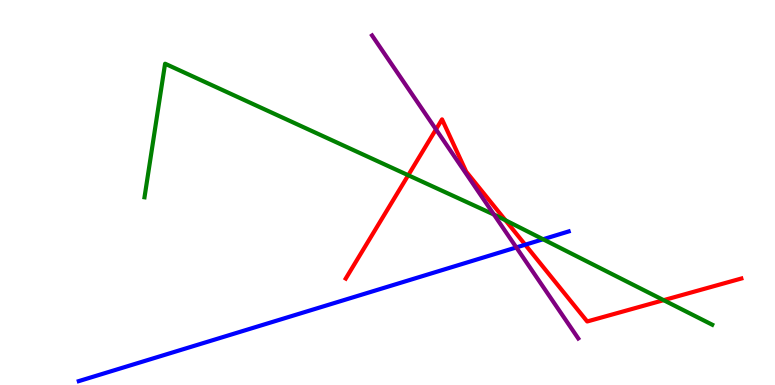[{'lines': ['blue', 'red'], 'intersections': [{'x': 6.78, 'y': 3.64}]}, {'lines': ['green', 'red'], 'intersections': [{'x': 5.27, 'y': 5.45}, {'x': 6.52, 'y': 4.28}, {'x': 8.56, 'y': 2.2}]}, {'lines': ['purple', 'red'], 'intersections': [{'x': 5.63, 'y': 6.64}]}, {'lines': ['blue', 'green'], 'intersections': [{'x': 7.01, 'y': 3.79}]}, {'lines': ['blue', 'purple'], 'intersections': [{'x': 6.66, 'y': 3.57}]}, {'lines': ['green', 'purple'], 'intersections': [{'x': 6.37, 'y': 4.43}]}]